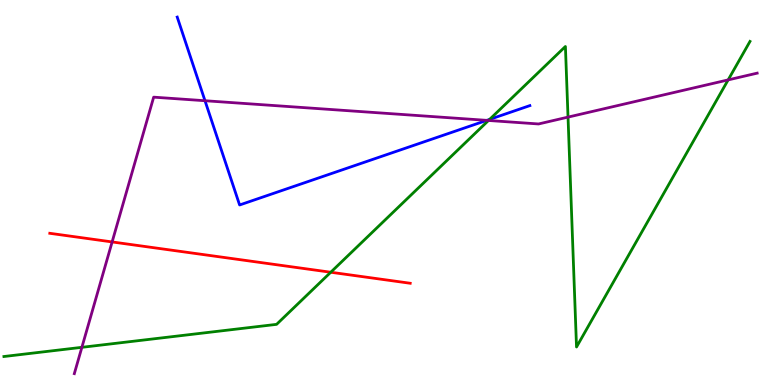[{'lines': ['blue', 'red'], 'intersections': []}, {'lines': ['green', 'red'], 'intersections': [{'x': 4.27, 'y': 2.93}]}, {'lines': ['purple', 'red'], 'intersections': [{'x': 1.45, 'y': 3.72}]}, {'lines': ['blue', 'green'], 'intersections': [{'x': 6.32, 'y': 6.9}]}, {'lines': ['blue', 'purple'], 'intersections': [{'x': 2.65, 'y': 7.38}, {'x': 6.28, 'y': 6.87}]}, {'lines': ['green', 'purple'], 'intersections': [{'x': 1.06, 'y': 0.979}, {'x': 6.3, 'y': 6.87}, {'x': 7.33, 'y': 6.96}, {'x': 9.4, 'y': 7.92}]}]